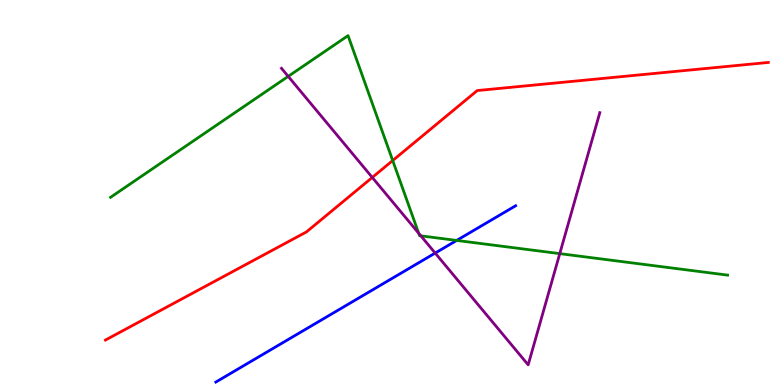[{'lines': ['blue', 'red'], 'intersections': []}, {'lines': ['green', 'red'], 'intersections': [{'x': 5.07, 'y': 5.83}]}, {'lines': ['purple', 'red'], 'intersections': [{'x': 4.8, 'y': 5.39}]}, {'lines': ['blue', 'green'], 'intersections': [{'x': 5.89, 'y': 3.75}]}, {'lines': ['blue', 'purple'], 'intersections': [{'x': 5.62, 'y': 3.43}]}, {'lines': ['green', 'purple'], 'intersections': [{'x': 3.72, 'y': 8.02}, {'x': 5.4, 'y': 3.94}, {'x': 5.43, 'y': 3.87}, {'x': 7.22, 'y': 3.41}]}]